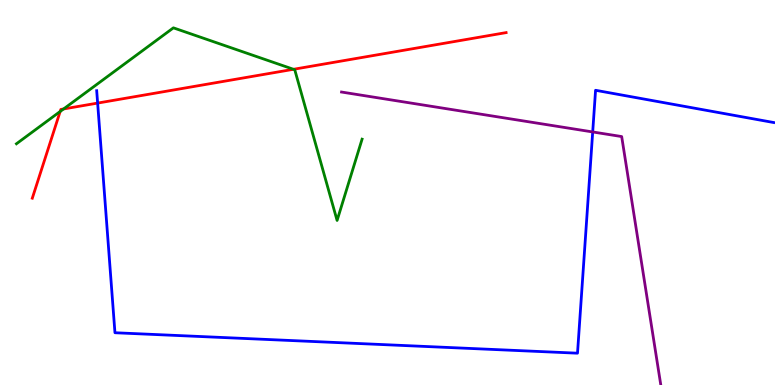[{'lines': ['blue', 'red'], 'intersections': [{'x': 1.26, 'y': 7.32}]}, {'lines': ['green', 'red'], 'intersections': [{'x': 0.776, 'y': 7.1}, {'x': 0.82, 'y': 7.17}, {'x': 3.79, 'y': 8.2}]}, {'lines': ['purple', 'red'], 'intersections': []}, {'lines': ['blue', 'green'], 'intersections': []}, {'lines': ['blue', 'purple'], 'intersections': [{'x': 7.65, 'y': 6.57}]}, {'lines': ['green', 'purple'], 'intersections': []}]